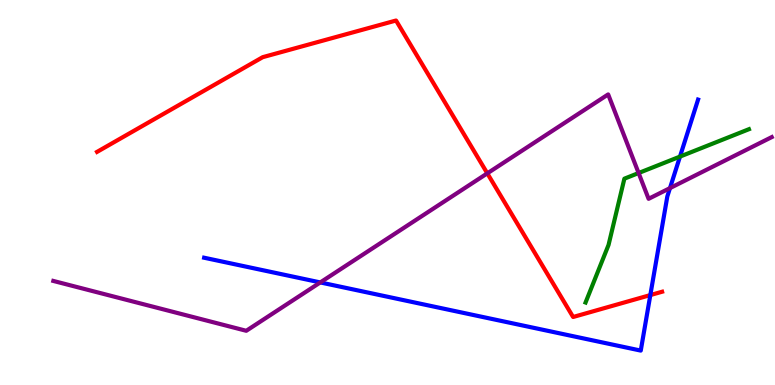[{'lines': ['blue', 'red'], 'intersections': [{'x': 8.39, 'y': 2.34}]}, {'lines': ['green', 'red'], 'intersections': []}, {'lines': ['purple', 'red'], 'intersections': [{'x': 6.29, 'y': 5.5}]}, {'lines': ['blue', 'green'], 'intersections': [{'x': 8.77, 'y': 5.93}]}, {'lines': ['blue', 'purple'], 'intersections': [{'x': 4.13, 'y': 2.66}, {'x': 8.64, 'y': 5.11}]}, {'lines': ['green', 'purple'], 'intersections': [{'x': 8.24, 'y': 5.51}]}]